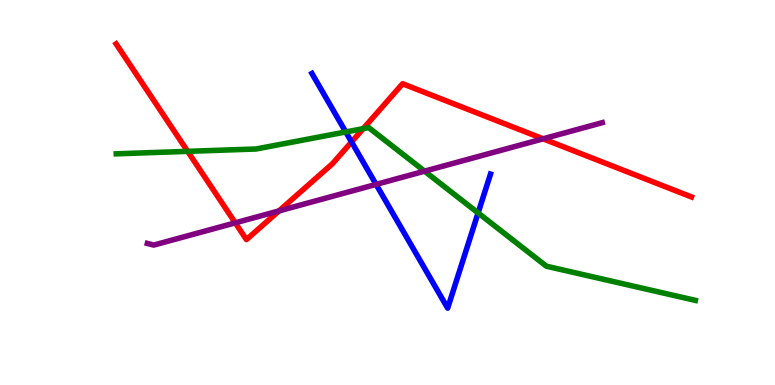[{'lines': ['blue', 'red'], 'intersections': [{'x': 4.54, 'y': 6.31}]}, {'lines': ['green', 'red'], 'intersections': [{'x': 2.42, 'y': 6.07}, {'x': 4.69, 'y': 6.66}]}, {'lines': ['purple', 'red'], 'intersections': [{'x': 3.04, 'y': 4.21}, {'x': 3.6, 'y': 4.52}, {'x': 7.01, 'y': 6.39}]}, {'lines': ['blue', 'green'], 'intersections': [{'x': 4.46, 'y': 6.57}, {'x': 6.17, 'y': 4.47}]}, {'lines': ['blue', 'purple'], 'intersections': [{'x': 4.85, 'y': 5.21}]}, {'lines': ['green', 'purple'], 'intersections': [{'x': 5.48, 'y': 5.55}]}]